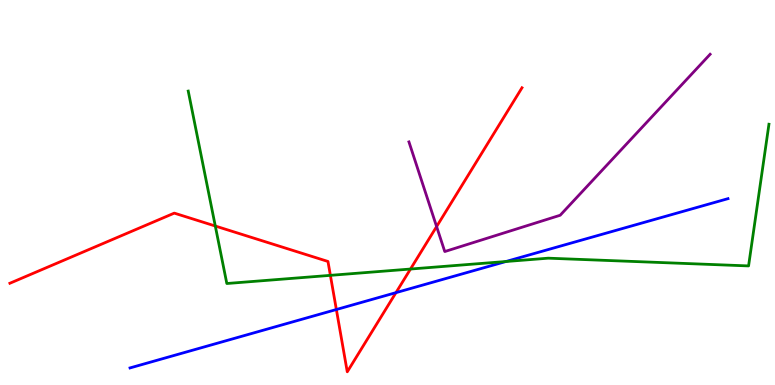[{'lines': ['blue', 'red'], 'intersections': [{'x': 4.34, 'y': 1.96}, {'x': 5.11, 'y': 2.4}]}, {'lines': ['green', 'red'], 'intersections': [{'x': 2.78, 'y': 4.13}, {'x': 4.26, 'y': 2.85}, {'x': 5.3, 'y': 3.01}]}, {'lines': ['purple', 'red'], 'intersections': [{'x': 5.63, 'y': 4.11}]}, {'lines': ['blue', 'green'], 'intersections': [{'x': 6.53, 'y': 3.21}]}, {'lines': ['blue', 'purple'], 'intersections': []}, {'lines': ['green', 'purple'], 'intersections': []}]